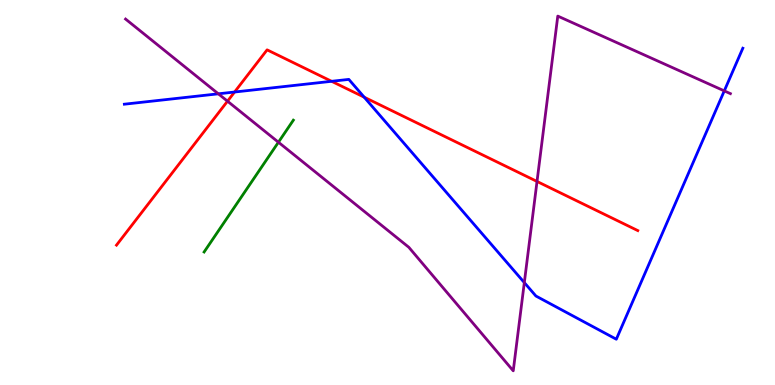[{'lines': ['blue', 'red'], 'intersections': [{'x': 3.03, 'y': 7.61}, {'x': 4.28, 'y': 7.89}, {'x': 4.7, 'y': 7.48}]}, {'lines': ['green', 'red'], 'intersections': []}, {'lines': ['purple', 'red'], 'intersections': [{'x': 2.94, 'y': 7.37}, {'x': 6.93, 'y': 5.29}]}, {'lines': ['blue', 'green'], 'intersections': []}, {'lines': ['blue', 'purple'], 'intersections': [{'x': 2.82, 'y': 7.56}, {'x': 6.77, 'y': 2.66}, {'x': 9.35, 'y': 7.64}]}, {'lines': ['green', 'purple'], 'intersections': [{'x': 3.59, 'y': 6.31}]}]